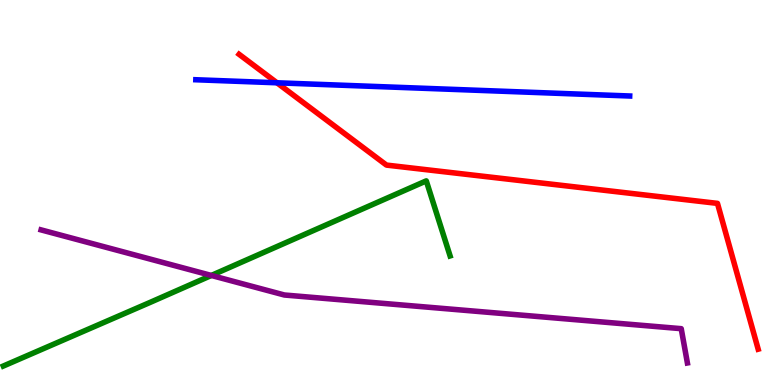[{'lines': ['blue', 'red'], 'intersections': [{'x': 3.57, 'y': 7.85}]}, {'lines': ['green', 'red'], 'intersections': []}, {'lines': ['purple', 'red'], 'intersections': []}, {'lines': ['blue', 'green'], 'intersections': []}, {'lines': ['blue', 'purple'], 'intersections': []}, {'lines': ['green', 'purple'], 'intersections': [{'x': 2.73, 'y': 2.85}]}]